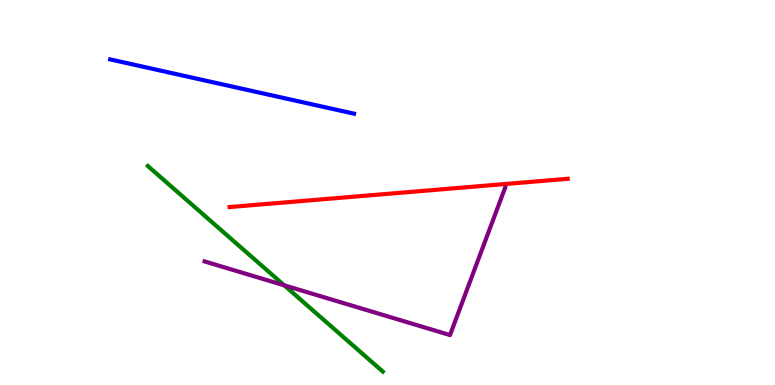[{'lines': ['blue', 'red'], 'intersections': []}, {'lines': ['green', 'red'], 'intersections': []}, {'lines': ['purple', 'red'], 'intersections': []}, {'lines': ['blue', 'green'], 'intersections': []}, {'lines': ['blue', 'purple'], 'intersections': []}, {'lines': ['green', 'purple'], 'intersections': [{'x': 3.67, 'y': 2.59}]}]